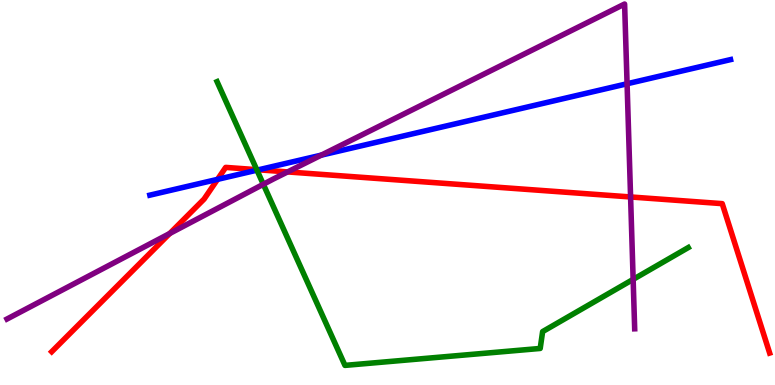[{'lines': ['blue', 'red'], 'intersections': [{'x': 2.81, 'y': 5.34}, {'x': 3.34, 'y': 5.59}]}, {'lines': ['green', 'red'], 'intersections': [{'x': 3.31, 'y': 5.59}]}, {'lines': ['purple', 'red'], 'intersections': [{'x': 2.19, 'y': 3.94}, {'x': 3.71, 'y': 5.53}, {'x': 8.14, 'y': 4.88}]}, {'lines': ['blue', 'green'], 'intersections': [{'x': 3.32, 'y': 5.58}]}, {'lines': ['blue', 'purple'], 'intersections': [{'x': 4.15, 'y': 5.97}, {'x': 8.09, 'y': 7.82}]}, {'lines': ['green', 'purple'], 'intersections': [{'x': 3.4, 'y': 5.21}, {'x': 8.17, 'y': 2.74}]}]